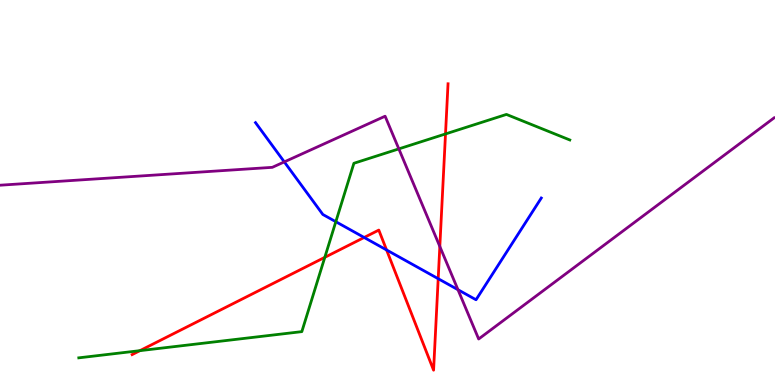[{'lines': ['blue', 'red'], 'intersections': [{'x': 4.7, 'y': 3.83}, {'x': 4.99, 'y': 3.51}, {'x': 5.65, 'y': 2.76}]}, {'lines': ['green', 'red'], 'intersections': [{'x': 1.81, 'y': 0.892}, {'x': 4.19, 'y': 3.32}, {'x': 5.75, 'y': 6.52}]}, {'lines': ['purple', 'red'], 'intersections': [{'x': 5.68, 'y': 3.6}]}, {'lines': ['blue', 'green'], 'intersections': [{'x': 4.33, 'y': 4.24}]}, {'lines': ['blue', 'purple'], 'intersections': [{'x': 3.67, 'y': 5.79}, {'x': 5.91, 'y': 2.48}]}, {'lines': ['green', 'purple'], 'intersections': [{'x': 5.15, 'y': 6.13}]}]